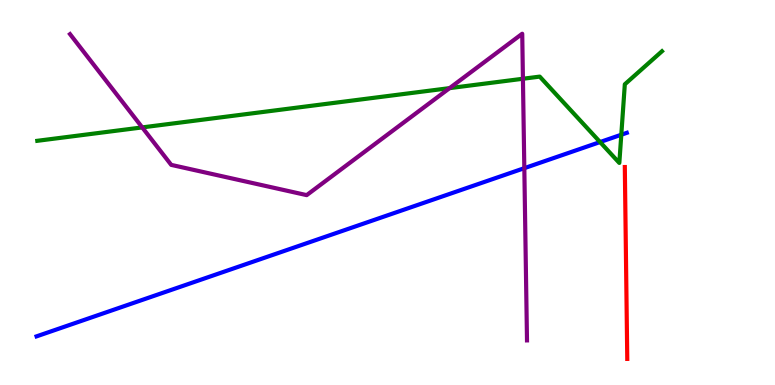[{'lines': ['blue', 'red'], 'intersections': []}, {'lines': ['green', 'red'], 'intersections': []}, {'lines': ['purple', 'red'], 'intersections': []}, {'lines': ['blue', 'green'], 'intersections': [{'x': 7.74, 'y': 6.31}, {'x': 8.02, 'y': 6.5}]}, {'lines': ['blue', 'purple'], 'intersections': [{'x': 6.77, 'y': 5.63}]}, {'lines': ['green', 'purple'], 'intersections': [{'x': 1.84, 'y': 6.69}, {'x': 5.8, 'y': 7.71}, {'x': 6.75, 'y': 7.95}]}]